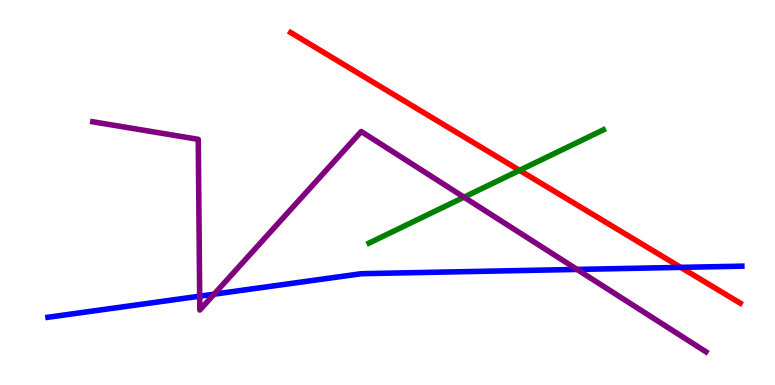[{'lines': ['blue', 'red'], 'intersections': [{'x': 8.78, 'y': 3.06}]}, {'lines': ['green', 'red'], 'intersections': [{'x': 6.7, 'y': 5.58}]}, {'lines': ['purple', 'red'], 'intersections': []}, {'lines': ['blue', 'green'], 'intersections': []}, {'lines': ['blue', 'purple'], 'intersections': [{'x': 2.58, 'y': 2.31}, {'x': 2.76, 'y': 2.36}, {'x': 7.45, 'y': 3.0}]}, {'lines': ['green', 'purple'], 'intersections': [{'x': 5.99, 'y': 4.88}]}]